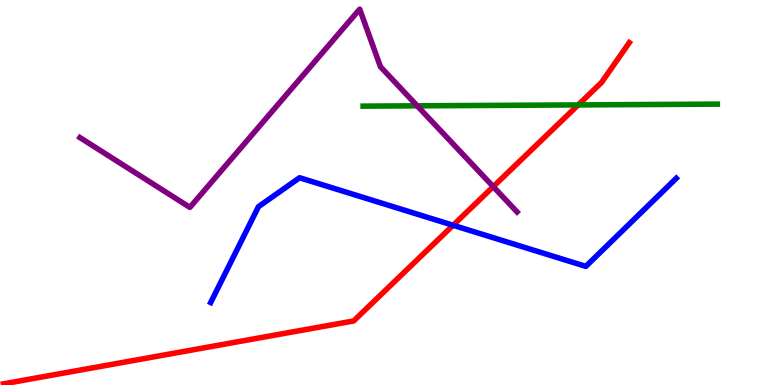[{'lines': ['blue', 'red'], 'intersections': [{'x': 5.85, 'y': 4.15}]}, {'lines': ['green', 'red'], 'intersections': [{'x': 7.46, 'y': 7.28}]}, {'lines': ['purple', 'red'], 'intersections': [{'x': 6.36, 'y': 5.15}]}, {'lines': ['blue', 'green'], 'intersections': []}, {'lines': ['blue', 'purple'], 'intersections': []}, {'lines': ['green', 'purple'], 'intersections': [{'x': 5.38, 'y': 7.25}]}]